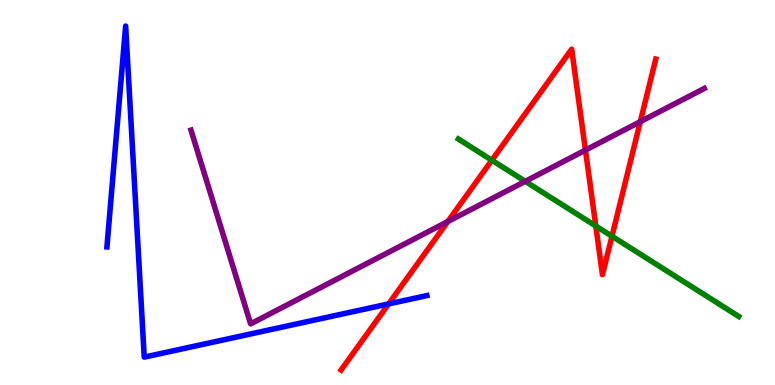[{'lines': ['blue', 'red'], 'intersections': [{'x': 5.01, 'y': 2.11}]}, {'lines': ['green', 'red'], 'intersections': [{'x': 6.35, 'y': 5.84}, {'x': 7.69, 'y': 4.13}, {'x': 7.9, 'y': 3.86}]}, {'lines': ['purple', 'red'], 'intersections': [{'x': 5.78, 'y': 4.25}, {'x': 7.55, 'y': 6.1}, {'x': 8.26, 'y': 6.84}]}, {'lines': ['blue', 'green'], 'intersections': []}, {'lines': ['blue', 'purple'], 'intersections': []}, {'lines': ['green', 'purple'], 'intersections': [{'x': 6.78, 'y': 5.29}]}]